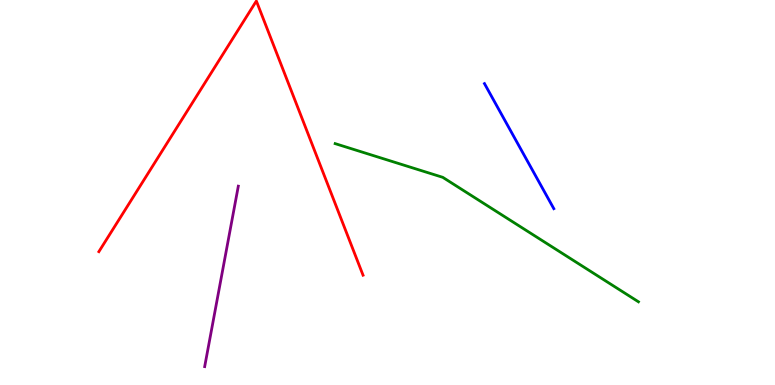[{'lines': ['blue', 'red'], 'intersections': []}, {'lines': ['green', 'red'], 'intersections': []}, {'lines': ['purple', 'red'], 'intersections': []}, {'lines': ['blue', 'green'], 'intersections': []}, {'lines': ['blue', 'purple'], 'intersections': []}, {'lines': ['green', 'purple'], 'intersections': []}]